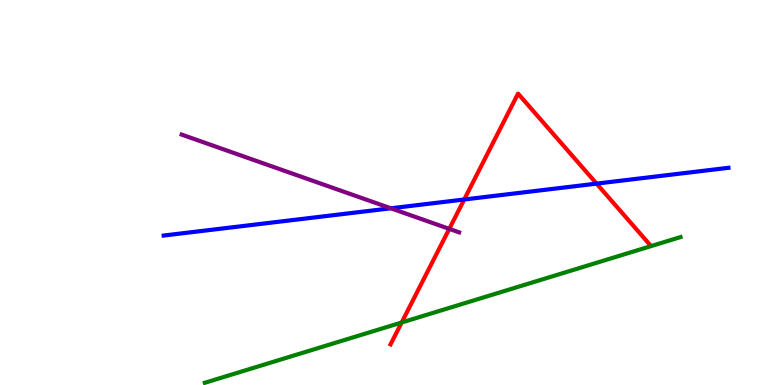[{'lines': ['blue', 'red'], 'intersections': [{'x': 5.99, 'y': 4.82}, {'x': 7.7, 'y': 5.23}]}, {'lines': ['green', 'red'], 'intersections': [{'x': 5.18, 'y': 1.62}]}, {'lines': ['purple', 'red'], 'intersections': [{'x': 5.8, 'y': 4.06}]}, {'lines': ['blue', 'green'], 'intersections': []}, {'lines': ['blue', 'purple'], 'intersections': [{'x': 5.04, 'y': 4.59}]}, {'lines': ['green', 'purple'], 'intersections': []}]